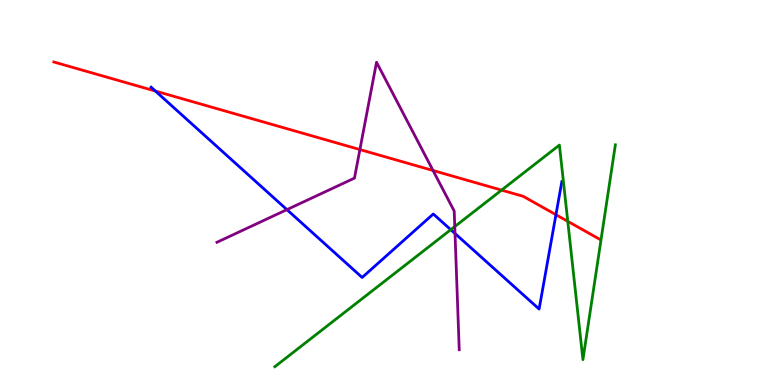[{'lines': ['blue', 'red'], 'intersections': [{'x': 2.01, 'y': 7.63}, {'x': 7.17, 'y': 4.42}]}, {'lines': ['green', 'red'], 'intersections': [{'x': 6.47, 'y': 5.06}, {'x': 7.33, 'y': 4.25}]}, {'lines': ['purple', 'red'], 'intersections': [{'x': 4.64, 'y': 6.11}, {'x': 5.59, 'y': 5.57}]}, {'lines': ['blue', 'green'], 'intersections': [{'x': 5.82, 'y': 4.03}]}, {'lines': ['blue', 'purple'], 'intersections': [{'x': 3.7, 'y': 4.55}, {'x': 5.87, 'y': 3.93}]}, {'lines': ['green', 'purple'], 'intersections': [{'x': 5.87, 'y': 4.11}]}]